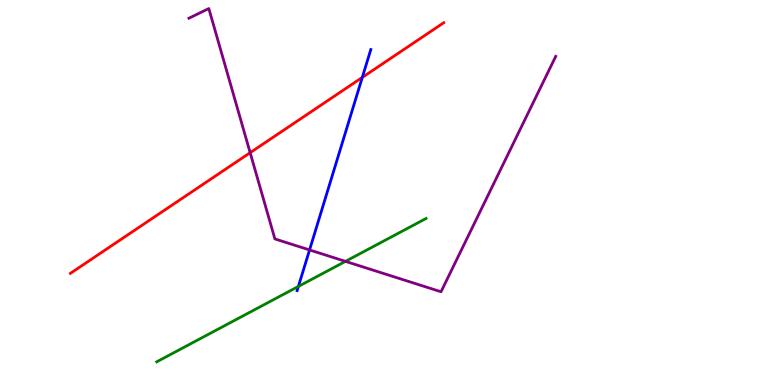[{'lines': ['blue', 'red'], 'intersections': [{'x': 4.67, 'y': 7.99}]}, {'lines': ['green', 'red'], 'intersections': []}, {'lines': ['purple', 'red'], 'intersections': [{'x': 3.23, 'y': 6.03}]}, {'lines': ['blue', 'green'], 'intersections': [{'x': 3.85, 'y': 2.56}]}, {'lines': ['blue', 'purple'], 'intersections': [{'x': 3.99, 'y': 3.51}]}, {'lines': ['green', 'purple'], 'intersections': [{'x': 4.46, 'y': 3.21}]}]